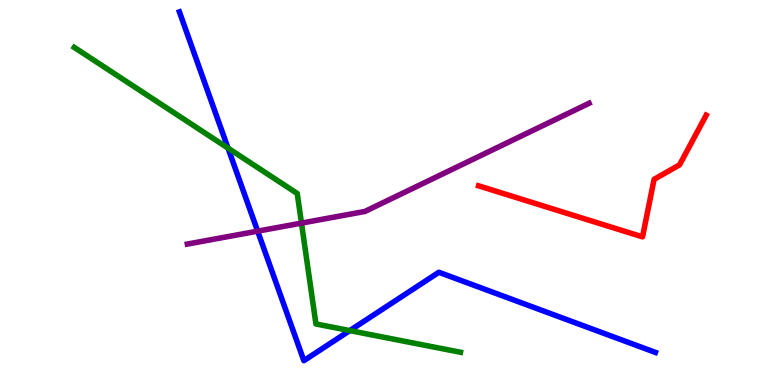[{'lines': ['blue', 'red'], 'intersections': []}, {'lines': ['green', 'red'], 'intersections': []}, {'lines': ['purple', 'red'], 'intersections': []}, {'lines': ['blue', 'green'], 'intersections': [{'x': 2.94, 'y': 6.15}, {'x': 4.51, 'y': 1.41}]}, {'lines': ['blue', 'purple'], 'intersections': [{'x': 3.32, 'y': 4.0}]}, {'lines': ['green', 'purple'], 'intersections': [{'x': 3.89, 'y': 4.21}]}]